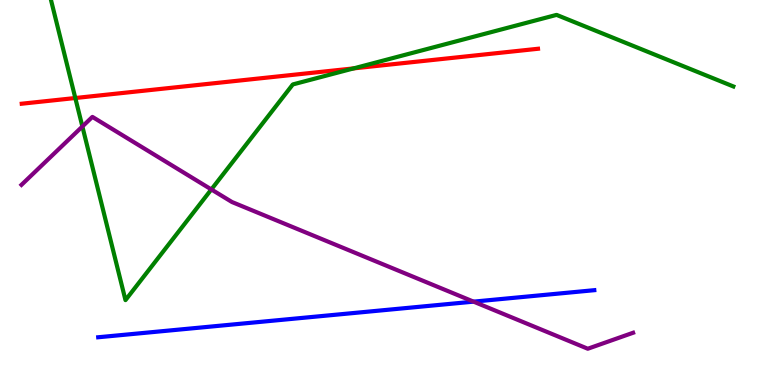[{'lines': ['blue', 'red'], 'intersections': []}, {'lines': ['green', 'red'], 'intersections': [{'x': 0.972, 'y': 7.45}, {'x': 4.56, 'y': 8.22}]}, {'lines': ['purple', 'red'], 'intersections': []}, {'lines': ['blue', 'green'], 'intersections': []}, {'lines': ['blue', 'purple'], 'intersections': [{'x': 6.11, 'y': 2.17}]}, {'lines': ['green', 'purple'], 'intersections': [{'x': 1.06, 'y': 6.71}, {'x': 2.73, 'y': 5.08}]}]